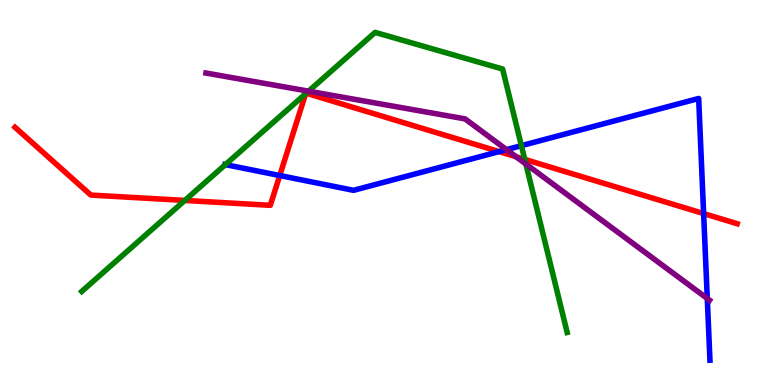[{'lines': ['blue', 'red'], 'intersections': [{'x': 3.61, 'y': 5.44}, {'x': 6.44, 'y': 6.06}, {'x': 9.08, 'y': 4.45}]}, {'lines': ['green', 'red'], 'intersections': [{'x': 2.38, 'y': 4.79}, {'x': 3.94, 'y': 7.56}, {'x': 3.95, 'y': 7.58}, {'x': 6.77, 'y': 5.86}]}, {'lines': ['purple', 'red'], 'intersections': [{'x': 6.66, 'y': 5.93}]}, {'lines': ['blue', 'green'], 'intersections': [{'x': 2.91, 'y': 5.72}, {'x': 6.73, 'y': 6.22}]}, {'lines': ['blue', 'purple'], 'intersections': [{'x': 6.54, 'y': 6.11}, {'x': 9.13, 'y': 2.25}]}, {'lines': ['green', 'purple'], 'intersections': [{'x': 3.98, 'y': 7.63}, {'x': 6.79, 'y': 5.74}]}]